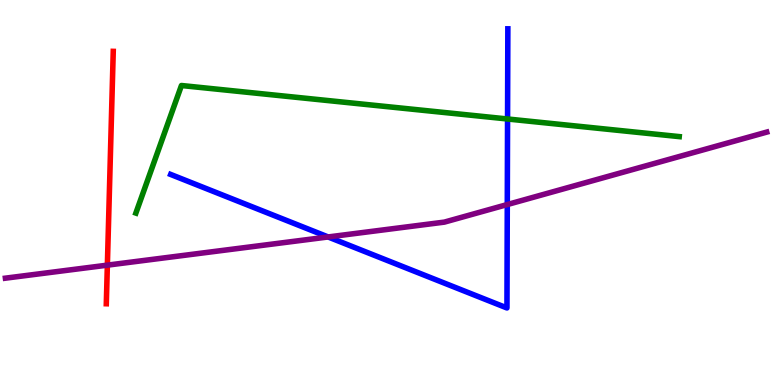[{'lines': ['blue', 'red'], 'intersections': []}, {'lines': ['green', 'red'], 'intersections': []}, {'lines': ['purple', 'red'], 'intersections': [{'x': 1.39, 'y': 3.11}]}, {'lines': ['blue', 'green'], 'intersections': [{'x': 6.55, 'y': 6.91}]}, {'lines': ['blue', 'purple'], 'intersections': [{'x': 4.23, 'y': 3.85}, {'x': 6.55, 'y': 4.69}]}, {'lines': ['green', 'purple'], 'intersections': []}]